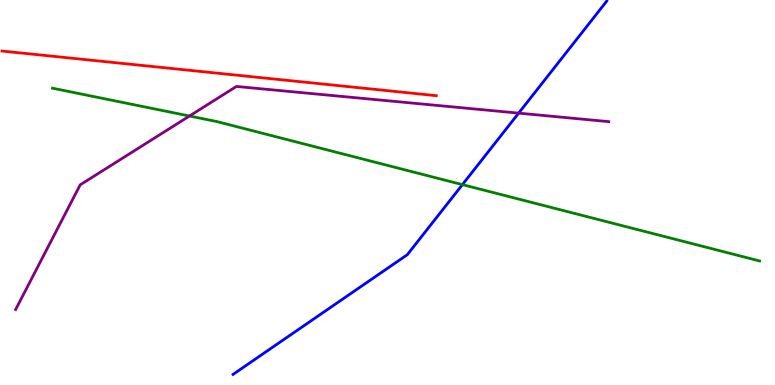[{'lines': ['blue', 'red'], 'intersections': []}, {'lines': ['green', 'red'], 'intersections': []}, {'lines': ['purple', 'red'], 'intersections': []}, {'lines': ['blue', 'green'], 'intersections': [{'x': 5.97, 'y': 5.2}]}, {'lines': ['blue', 'purple'], 'intersections': [{'x': 6.69, 'y': 7.06}]}, {'lines': ['green', 'purple'], 'intersections': [{'x': 2.44, 'y': 6.99}]}]